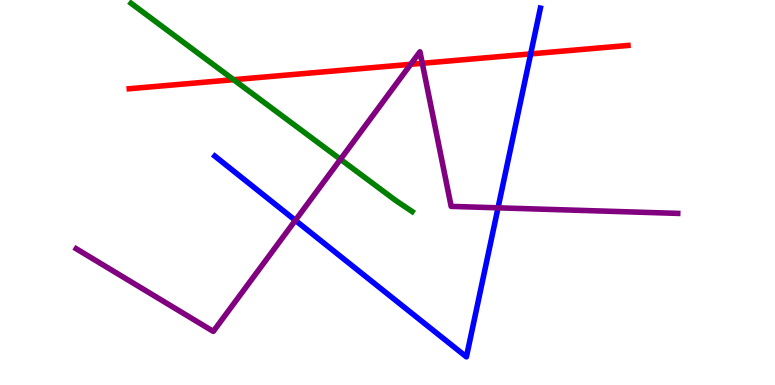[{'lines': ['blue', 'red'], 'intersections': [{'x': 6.85, 'y': 8.6}]}, {'lines': ['green', 'red'], 'intersections': [{'x': 3.01, 'y': 7.93}]}, {'lines': ['purple', 'red'], 'intersections': [{'x': 5.3, 'y': 8.33}, {'x': 5.45, 'y': 8.36}]}, {'lines': ['blue', 'green'], 'intersections': []}, {'lines': ['blue', 'purple'], 'intersections': [{'x': 3.81, 'y': 4.28}, {'x': 6.43, 'y': 4.6}]}, {'lines': ['green', 'purple'], 'intersections': [{'x': 4.39, 'y': 5.86}]}]